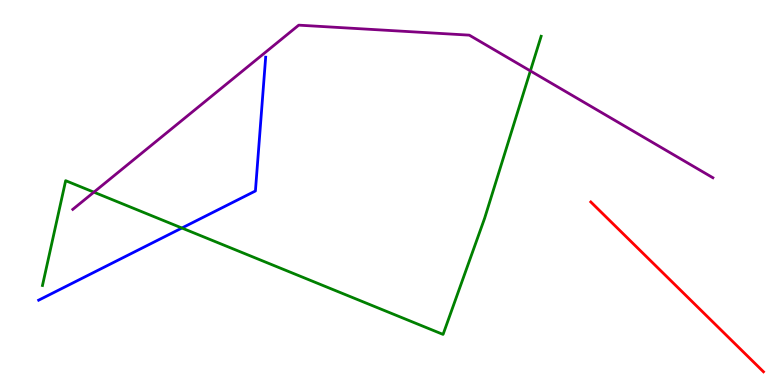[{'lines': ['blue', 'red'], 'intersections': []}, {'lines': ['green', 'red'], 'intersections': []}, {'lines': ['purple', 'red'], 'intersections': []}, {'lines': ['blue', 'green'], 'intersections': [{'x': 2.35, 'y': 4.08}]}, {'lines': ['blue', 'purple'], 'intersections': []}, {'lines': ['green', 'purple'], 'intersections': [{'x': 1.21, 'y': 5.01}, {'x': 6.84, 'y': 8.16}]}]